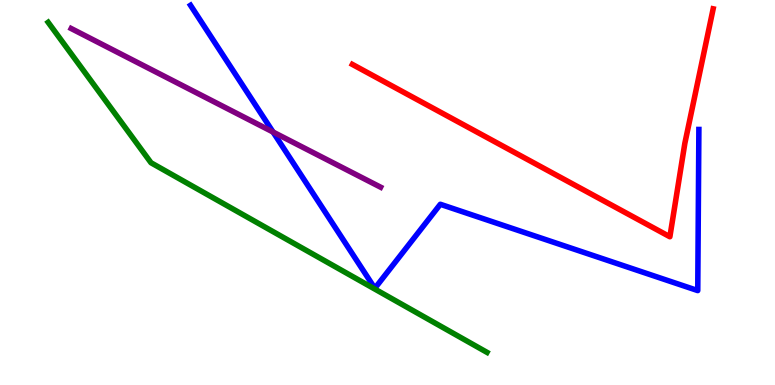[{'lines': ['blue', 'red'], 'intersections': []}, {'lines': ['green', 'red'], 'intersections': []}, {'lines': ['purple', 'red'], 'intersections': []}, {'lines': ['blue', 'green'], 'intersections': []}, {'lines': ['blue', 'purple'], 'intersections': [{'x': 3.52, 'y': 6.57}]}, {'lines': ['green', 'purple'], 'intersections': []}]